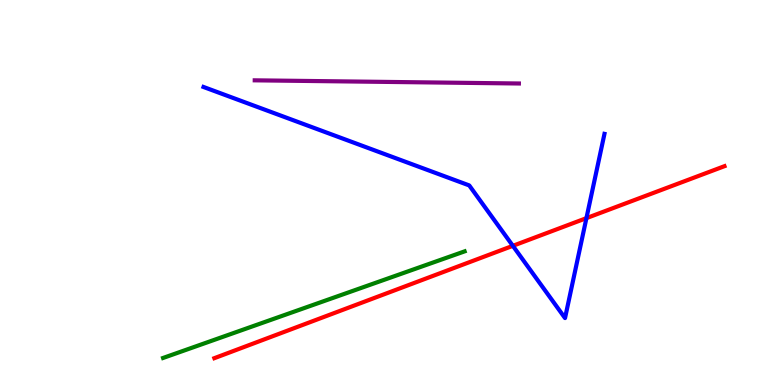[{'lines': ['blue', 'red'], 'intersections': [{'x': 6.62, 'y': 3.61}, {'x': 7.57, 'y': 4.33}]}, {'lines': ['green', 'red'], 'intersections': []}, {'lines': ['purple', 'red'], 'intersections': []}, {'lines': ['blue', 'green'], 'intersections': []}, {'lines': ['blue', 'purple'], 'intersections': []}, {'lines': ['green', 'purple'], 'intersections': []}]